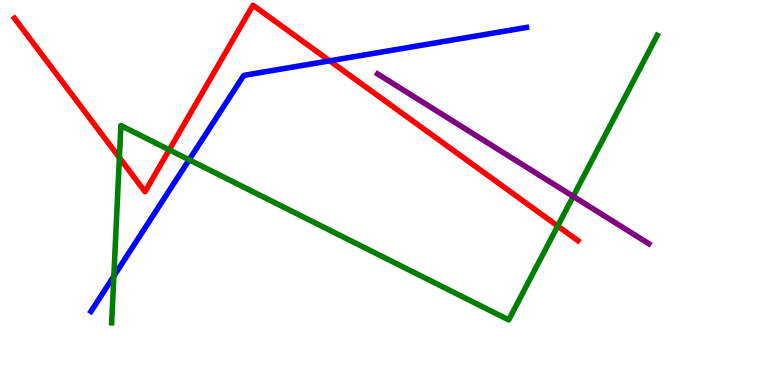[{'lines': ['blue', 'red'], 'intersections': [{'x': 4.25, 'y': 8.42}]}, {'lines': ['green', 'red'], 'intersections': [{'x': 1.54, 'y': 5.91}, {'x': 2.18, 'y': 6.11}, {'x': 7.2, 'y': 4.13}]}, {'lines': ['purple', 'red'], 'intersections': []}, {'lines': ['blue', 'green'], 'intersections': [{'x': 1.47, 'y': 2.83}, {'x': 2.44, 'y': 5.85}]}, {'lines': ['blue', 'purple'], 'intersections': []}, {'lines': ['green', 'purple'], 'intersections': [{'x': 7.4, 'y': 4.9}]}]